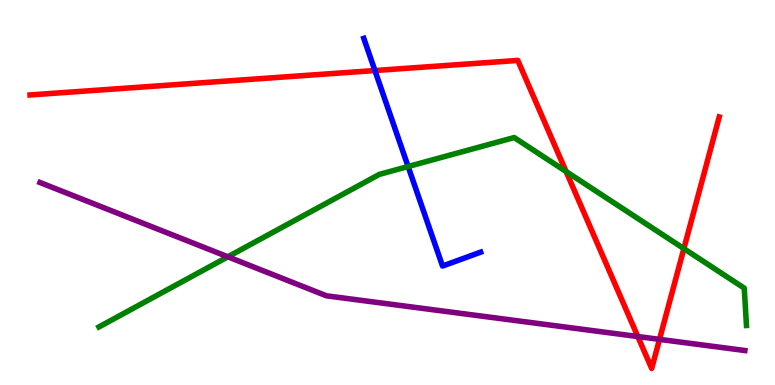[{'lines': ['blue', 'red'], 'intersections': [{'x': 4.84, 'y': 8.17}]}, {'lines': ['green', 'red'], 'intersections': [{'x': 7.3, 'y': 5.55}, {'x': 8.82, 'y': 3.54}]}, {'lines': ['purple', 'red'], 'intersections': [{'x': 8.23, 'y': 1.26}, {'x': 8.51, 'y': 1.19}]}, {'lines': ['blue', 'green'], 'intersections': [{'x': 5.27, 'y': 5.67}]}, {'lines': ['blue', 'purple'], 'intersections': []}, {'lines': ['green', 'purple'], 'intersections': [{'x': 2.94, 'y': 3.33}]}]